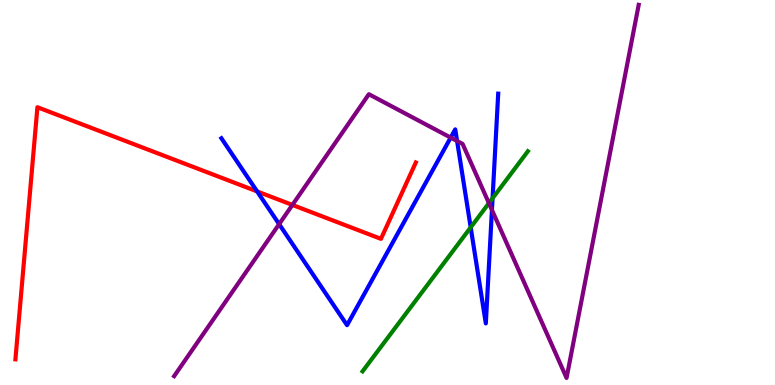[{'lines': ['blue', 'red'], 'intersections': [{'x': 3.32, 'y': 5.03}]}, {'lines': ['green', 'red'], 'intersections': []}, {'lines': ['purple', 'red'], 'intersections': [{'x': 3.77, 'y': 4.68}]}, {'lines': ['blue', 'green'], 'intersections': [{'x': 6.07, 'y': 4.09}, {'x': 6.36, 'y': 4.85}]}, {'lines': ['blue', 'purple'], 'intersections': [{'x': 3.6, 'y': 4.18}, {'x': 5.82, 'y': 6.43}, {'x': 5.9, 'y': 6.34}, {'x': 6.35, 'y': 4.55}]}, {'lines': ['green', 'purple'], 'intersections': [{'x': 6.31, 'y': 4.72}]}]